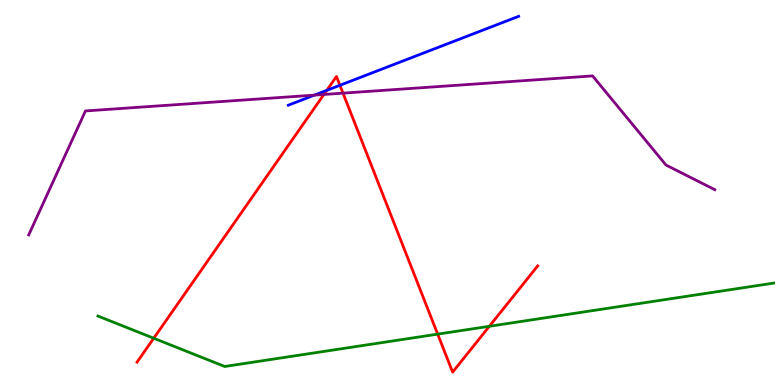[{'lines': ['blue', 'red'], 'intersections': [{'x': 4.22, 'y': 7.65}, {'x': 4.39, 'y': 7.78}]}, {'lines': ['green', 'red'], 'intersections': [{'x': 1.98, 'y': 1.21}, {'x': 5.65, 'y': 1.32}, {'x': 6.31, 'y': 1.52}]}, {'lines': ['purple', 'red'], 'intersections': [{'x': 4.18, 'y': 7.55}, {'x': 4.43, 'y': 7.58}]}, {'lines': ['blue', 'green'], 'intersections': []}, {'lines': ['blue', 'purple'], 'intersections': [{'x': 4.06, 'y': 7.53}]}, {'lines': ['green', 'purple'], 'intersections': []}]